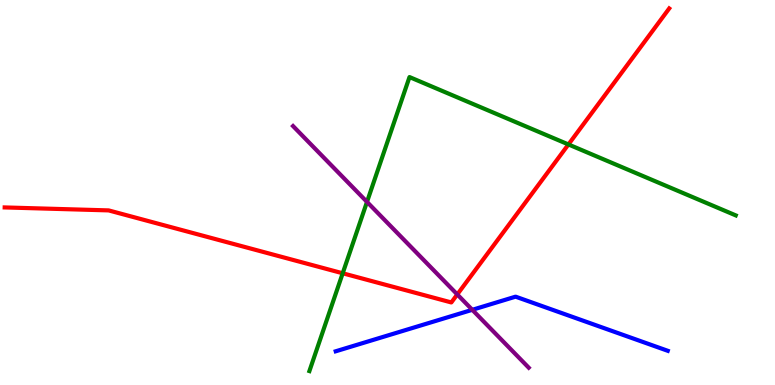[{'lines': ['blue', 'red'], 'intersections': []}, {'lines': ['green', 'red'], 'intersections': [{'x': 4.42, 'y': 2.9}, {'x': 7.33, 'y': 6.25}]}, {'lines': ['purple', 'red'], 'intersections': [{'x': 5.9, 'y': 2.35}]}, {'lines': ['blue', 'green'], 'intersections': []}, {'lines': ['blue', 'purple'], 'intersections': [{'x': 6.09, 'y': 1.95}]}, {'lines': ['green', 'purple'], 'intersections': [{'x': 4.74, 'y': 4.76}]}]